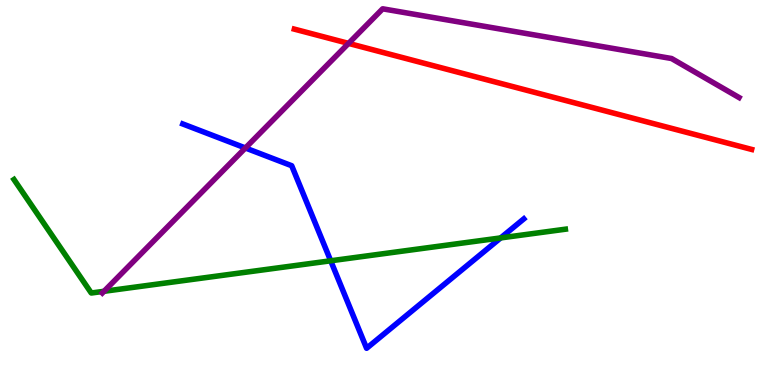[{'lines': ['blue', 'red'], 'intersections': []}, {'lines': ['green', 'red'], 'intersections': []}, {'lines': ['purple', 'red'], 'intersections': [{'x': 4.5, 'y': 8.87}]}, {'lines': ['blue', 'green'], 'intersections': [{'x': 4.27, 'y': 3.23}, {'x': 6.46, 'y': 3.82}]}, {'lines': ['blue', 'purple'], 'intersections': [{'x': 3.17, 'y': 6.16}]}, {'lines': ['green', 'purple'], 'intersections': [{'x': 1.34, 'y': 2.43}]}]